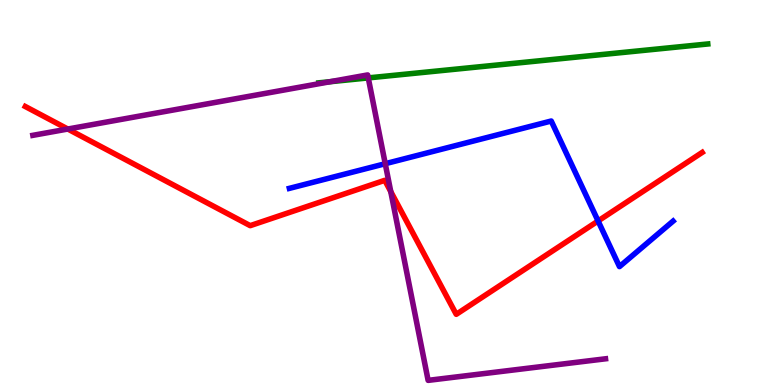[{'lines': ['blue', 'red'], 'intersections': [{'x': 7.72, 'y': 4.26}]}, {'lines': ['green', 'red'], 'intersections': []}, {'lines': ['purple', 'red'], 'intersections': [{'x': 0.875, 'y': 6.65}, {'x': 5.04, 'y': 5.02}]}, {'lines': ['blue', 'green'], 'intersections': []}, {'lines': ['blue', 'purple'], 'intersections': [{'x': 4.97, 'y': 5.75}]}, {'lines': ['green', 'purple'], 'intersections': [{'x': 4.26, 'y': 7.88}, {'x': 4.75, 'y': 7.98}]}]